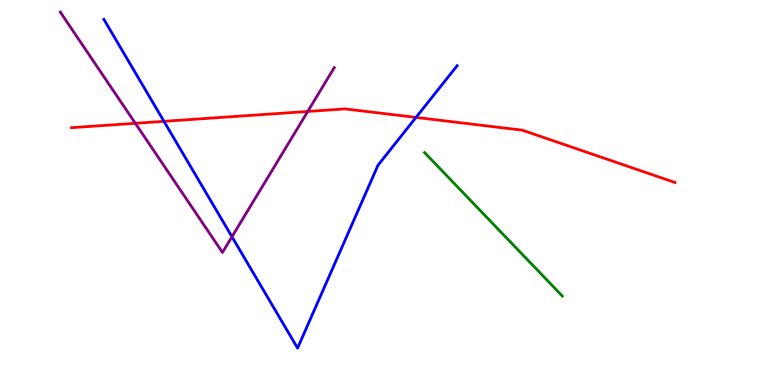[{'lines': ['blue', 'red'], 'intersections': [{'x': 2.12, 'y': 6.85}, {'x': 5.37, 'y': 6.95}]}, {'lines': ['green', 'red'], 'intersections': []}, {'lines': ['purple', 'red'], 'intersections': [{'x': 1.75, 'y': 6.8}, {'x': 3.97, 'y': 7.1}]}, {'lines': ['blue', 'green'], 'intersections': []}, {'lines': ['blue', 'purple'], 'intersections': [{'x': 2.99, 'y': 3.85}]}, {'lines': ['green', 'purple'], 'intersections': []}]